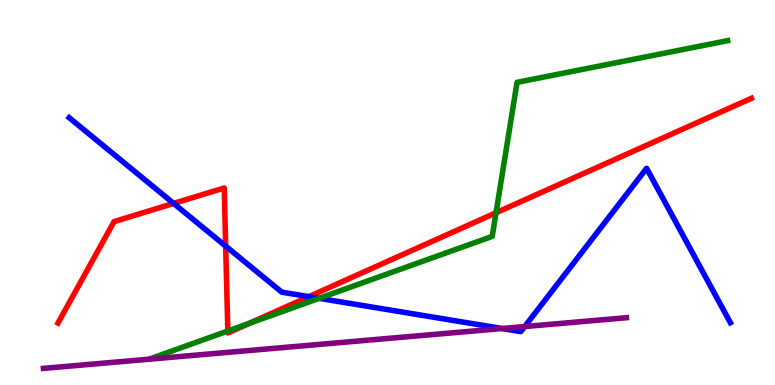[{'lines': ['blue', 'red'], 'intersections': [{'x': 2.24, 'y': 4.72}, {'x': 2.91, 'y': 3.61}, {'x': 3.99, 'y': 2.3}]}, {'lines': ['green', 'red'], 'intersections': [{'x': 2.94, 'y': 1.4}, {'x': 3.22, 'y': 1.6}, {'x': 6.4, 'y': 4.47}]}, {'lines': ['purple', 'red'], 'intersections': []}, {'lines': ['blue', 'green'], 'intersections': [{'x': 4.12, 'y': 2.25}]}, {'lines': ['blue', 'purple'], 'intersections': [{'x': 6.48, 'y': 1.47}, {'x': 6.77, 'y': 1.52}]}, {'lines': ['green', 'purple'], 'intersections': []}]